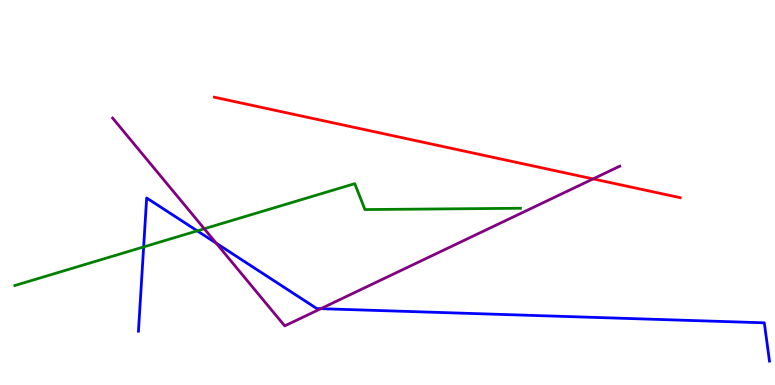[{'lines': ['blue', 'red'], 'intersections': []}, {'lines': ['green', 'red'], 'intersections': []}, {'lines': ['purple', 'red'], 'intersections': [{'x': 7.65, 'y': 5.35}]}, {'lines': ['blue', 'green'], 'intersections': [{'x': 1.85, 'y': 3.59}, {'x': 2.55, 'y': 4.0}]}, {'lines': ['blue', 'purple'], 'intersections': [{'x': 2.79, 'y': 3.68}, {'x': 4.14, 'y': 1.98}]}, {'lines': ['green', 'purple'], 'intersections': [{'x': 2.64, 'y': 4.06}]}]